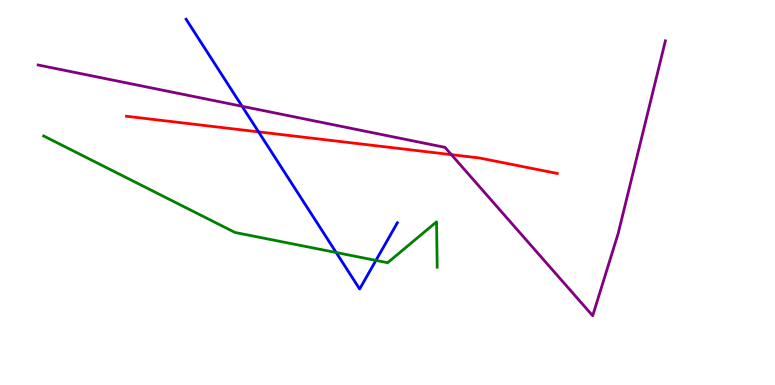[{'lines': ['blue', 'red'], 'intersections': [{'x': 3.34, 'y': 6.58}]}, {'lines': ['green', 'red'], 'intersections': []}, {'lines': ['purple', 'red'], 'intersections': [{'x': 5.82, 'y': 5.98}]}, {'lines': ['blue', 'green'], 'intersections': [{'x': 4.34, 'y': 3.44}, {'x': 4.85, 'y': 3.24}]}, {'lines': ['blue', 'purple'], 'intersections': [{'x': 3.12, 'y': 7.24}]}, {'lines': ['green', 'purple'], 'intersections': []}]